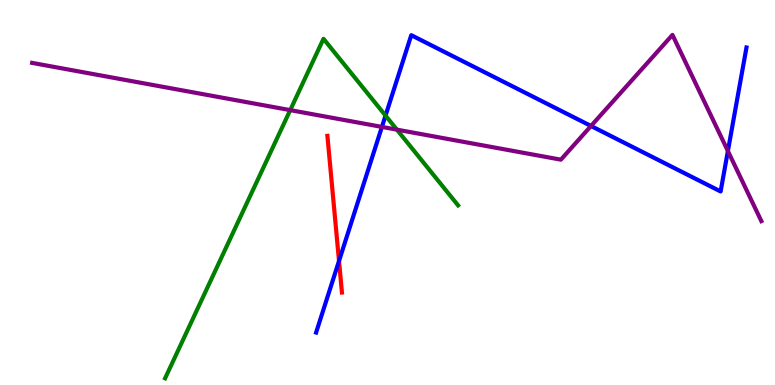[{'lines': ['blue', 'red'], 'intersections': [{'x': 4.37, 'y': 3.22}]}, {'lines': ['green', 'red'], 'intersections': []}, {'lines': ['purple', 'red'], 'intersections': []}, {'lines': ['blue', 'green'], 'intersections': [{'x': 4.97, 'y': 7.0}]}, {'lines': ['blue', 'purple'], 'intersections': [{'x': 4.93, 'y': 6.7}, {'x': 7.63, 'y': 6.73}, {'x': 9.39, 'y': 6.08}]}, {'lines': ['green', 'purple'], 'intersections': [{'x': 3.74, 'y': 7.14}, {'x': 5.12, 'y': 6.63}]}]